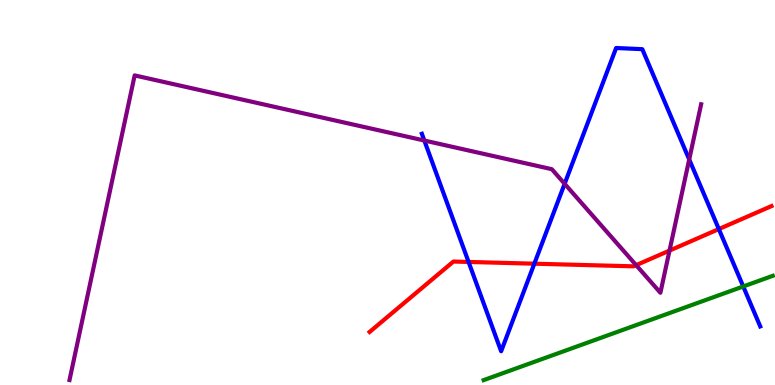[{'lines': ['blue', 'red'], 'intersections': [{'x': 6.05, 'y': 3.2}, {'x': 6.89, 'y': 3.15}, {'x': 9.28, 'y': 4.05}]}, {'lines': ['green', 'red'], 'intersections': []}, {'lines': ['purple', 'red'], 'intersections': [{'x': 8.21, 'y': 3.11}, {'x': 8.64, 'y': 3.49}]}, {'lines': ['blue', 'green'], 'intersections': [{'x': 9.59, 'y': 2.56}]}, {'lines': ['blue', 'purple'], 'intersections': [{'x': 5.48, 'y': 6.35}, {'x': 7.29, 'y': 5.23}, {'x': 8.89, 'y': 5.86}]}, {'lines': ['green', 'purple'], 'intersections': []}]